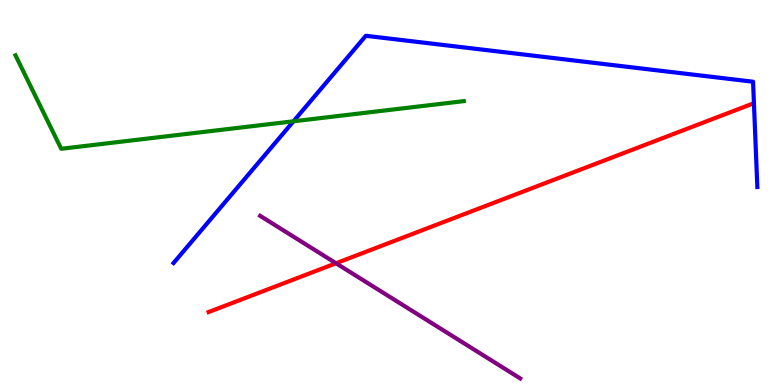[{'lines': ['blue', 'red'], 'intersections': []}, {'lines': ['green', 'red'], 'intersections': []}, {'lines': ['purple', 'red'], 'intersections': [{'x': 4.34, 'y': 3.16}]}, {'lines': ['blue', 'green'], 'intersections': [{'x': 3.79, 'y': 6.85}]}, {'lines': ['blue', 'purple'], 'intersections': []}, {'lines': ['green', 'purple'], 'intersections': []}]